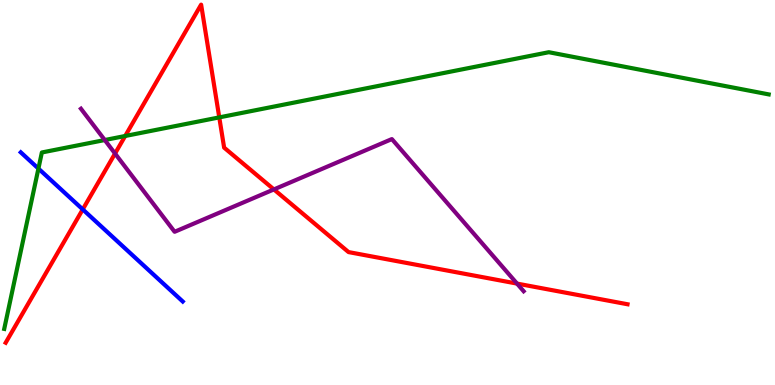[{'lines': ['blue', 'red'], 'intersections': [{'x': 1.07, 'y': 4.56}]}, {'lines': ['green', 'red'], 'intersections': [{'x': 1.62, 'y': 6.47}, {'x': 2.83, 'y': 6.95}]}, {'lines': ['purple', 'red'], 'intersections': [{'x': 1.48, 'y': 6.01}, {'x': 3.53, 'y': 5.08}, {'x': 6.67, 'y': 2.63}]}, {'lines': ['blue', 'green'], 'intersections': [{'x': 0.496, 'y': 5.62}]}, {'lines': ['blue', 'purple'], 'intersections': []}, {'lines': ['green', 'purple'], 'intersections': [{'x': 1.35, 'y': 6.36}]}]